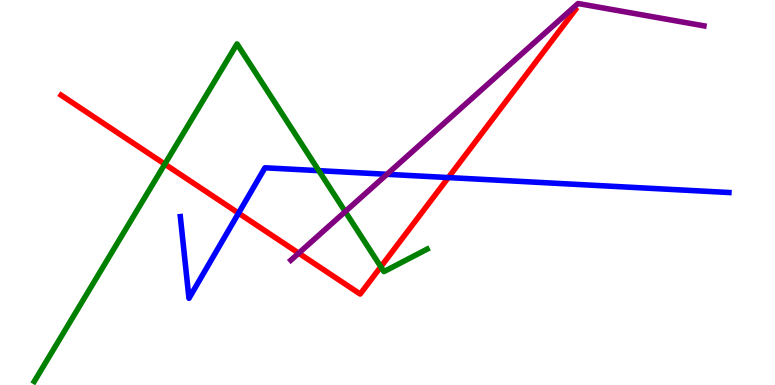[{'lines': ['blue', 'red'], 'intersections': [{'x': 3.08, 'y': 4.46}, {'x': 5.79, 'y': 5.39}]}, {'lines': ['green', 'red'], 'intersections': [{'x': 2.13, 'y': 5.74}, {'x': 4.91, 'y': 3.07}]}, {'lines': ['purple', 'red'], 'intersections': [{'x': 3.85, 'y': 3.42}]}, {'lines': ['blue', 'green'], 'intersections': [{'x': 4.11, 'y': 5.57}]}, {'lines': ['blue', 'purple'], 'intersections': [{'x': 4.99, 'y': 5.47}]}, {'lines': ['green', 'purple'], 'intersections': [{'x': 4.45, 'y': 4.5}]}]